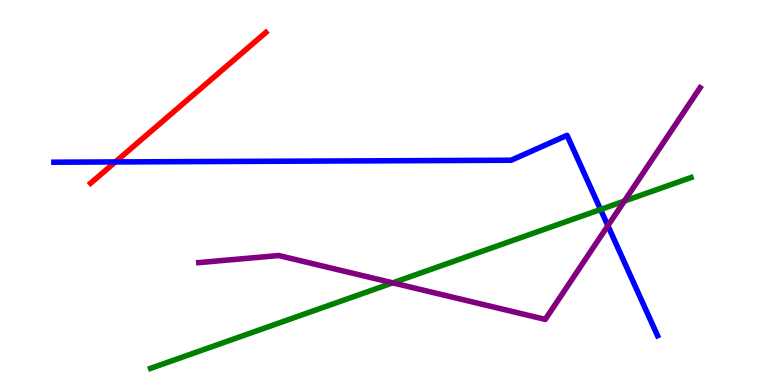[{'lines': ['blue', 'red'], 'intersections': [{'x': 1.49, 'y': 5.79}]}, {'lines': ['green', 'red'], 'intersections': []}, {'lines': ['purple', 'red'], 'intersections': []}, {'lines': ['blue', 'green'], 'intersections': [{'x': 7.75, 'y': 4.56}]}, {'lines': ['blue', 'purple'], 'intersections': [{'x': 7.84, 'y': 4.14}]}, {'lines': ['green', 'purple'], 'intersections': [{'x': 5.07, 'y': 2.65}, {'x': 8.06, 'y': 4.78}]}]